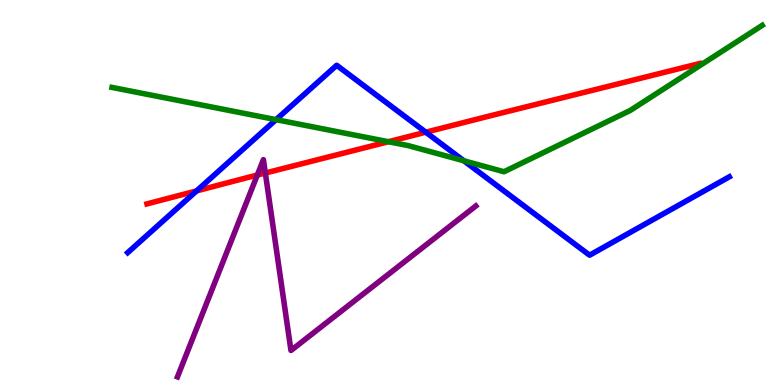[{'lines': ['blue', 'red'], 'intersections': [{'x': 2.54, 'y': 5.04}, {'x': 5.49, 'y': 6.57}]}, {'lines': ['green', 'red'], 'intersections': [{'x': 5.01, 'y': 6.32}]}, {'lines': ['purple', 'red'], 'intersections': [{'x': 3.32, 'y': 5.45}, {'x': 3.42, 'y': 5.51}]}, {'lines': ['blue', 'green'], 'intersections': [{'x': 3.56, 'y': 6.89}, {'x': 5.99, 'y': 5.82}]}, {'lines': ['blue', 'purple'], 'intersections': []}, {'lines': ['green', 'purple'], 'intersections': []}]